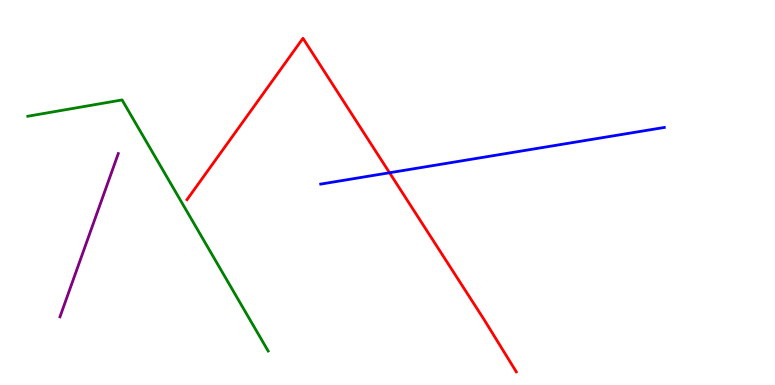[{'lines': ['blue', 'red'], 'intersections': [{'x': 5.03, 'y': 5.51}]}, {'lines': ['green', 'red'], 'intersections': []}, {'lines': ['purple', 'red'], 'intersections': []}, {'lines': ['blue', 'green'], 'intersections': []}, {'lines': ['blue', 'purple'], 'intersections': []}, {'lines': ['green', 'purple'], 'intersections': []}]